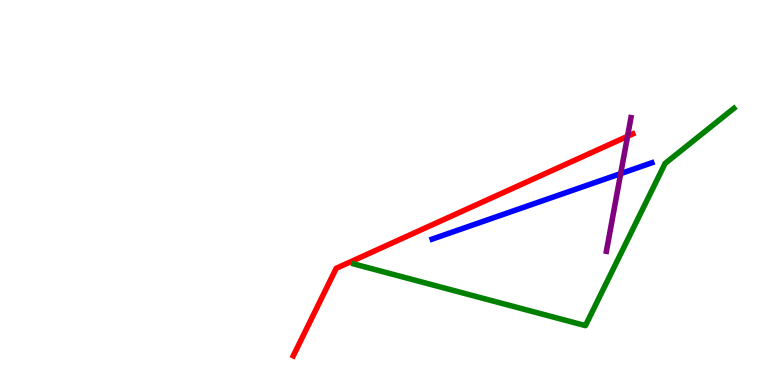[{'lines': ['blue', 'red'], 'intersections': []}, {'lines': ['green', 'red'], 'intersections': []}, {'lines': ['purple', 'red'], 'intersections': [{'x': 8.1, 'y': 6.46}]}, {'lines': ['blue', 'green'], 'intersections': []}, {'lines': ['blue', 'purple'], 'intersections': [{'x': 8.01, 'y': 5.49}]}, {'lines': ['green', 'purple'], 'intersections': []}]